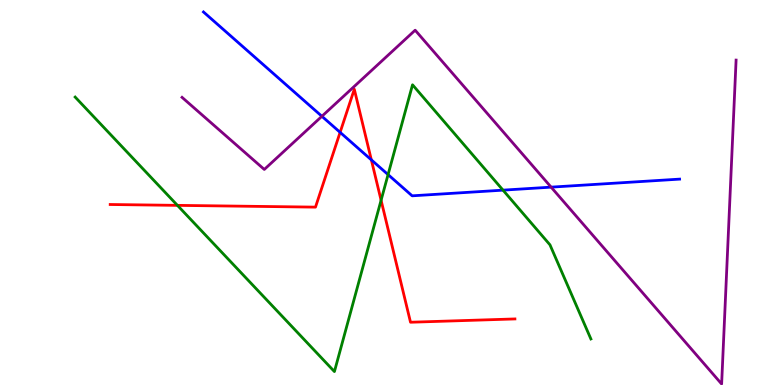[{'lines': ['blue', 'red'], 'intersections': [{'x': 4.39, 'y': 6.56}, {'x': 4.79, 'y': 5.85}]}, {'lines': ['green', 'red'], 'intersections': [{'x': 2.29, 'y': 4.67}, {'x': 4.92, 'y': 4.8}]}, {'lines': ['purple', 'red'], 'intersections': []}, {'lines': ['blue', 'green'], 'intersections': [{'x': 5.01, 'y': 5.46}, {'x': 6.49, 'y': 5.06}]}, {'lines': ['blue', 'purple'], 'intersections': [{'x': 4.15, 'y': 6.98}, {'x': 7.11, 'y': 5.14}]}, {'lines': ['green', 'purple'], 'intersections': []}]